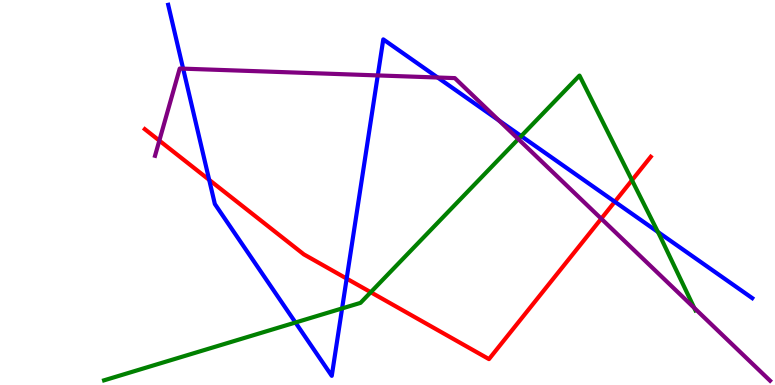[{'lines': ['blue', 'red'], 'intersections': [{'x': 2.7, 'y': 5.33}, {'x': 4.47, 'y': 2.76}, {'x': 7.93, 'y': 4.76}]}, {'lines': ['green', 'red'], 'intersections': [{'x': 4.78, 'y': 2.41}, {'x': 8.15, 'y': 5.32}]}, {'lines': ['purple', 'red'], 'intersections': [{'x': 2.06, 'y': 6.35}, {'x': 7.76, 'y': 4.32}]}, {'lines': ['blue', 'green'], 'intersections': [{'x': 3.81, 'y': 1.62}, {'x': 4.41, 'y': 1.99}, {'x': 6.72, 'y': 6.47}, {'x': 8.49, 'y': 3.97}]}, {'lines': ['blue', 'purple'], 'intersections': [{'x': 2.36, 'y': 8.22}, {'x': 4.87, 'y': 8.04}, {'x': 5.65, 'y': 7.99}, {'x': 6.44, 'y': 6.87}]}, {'lines': ['green', 'purple'], 'intersections': [{'x': 6.69, 'y': 6.39}, {'x': 8.96, 'y': 2.0}]}]